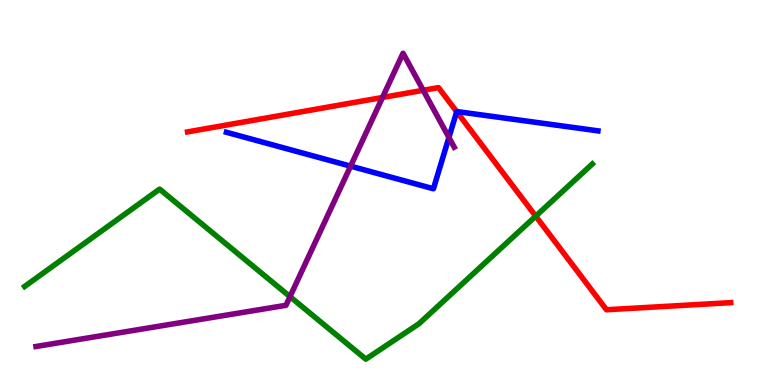[{'lines': ['blue', 'red'], 'intersections': [{'x': 5.89, 'y': 7.1}]}, {'lines': ['green', 'red'], 'intersections': [{'x': 6.91, 'y': 4.39}]}, {'lines': ['purple', 'red'], 'intersections': [{'x': 4.94, 'y': 7.47}, {'x': 5.46, 'y': 7.65}]}, {'lines': ['blue', 'green'], 'intersections': []}, {'lines': ['blue', 'purple'], 'intersections': [{'x': 4.52, 'y': 5.68}, {'x': 5.79, 'y': 6.43}]}, {'lines': ['green', 'purple'], 'intersections': [{'x': 3.74, 'y': 2.3}]}]